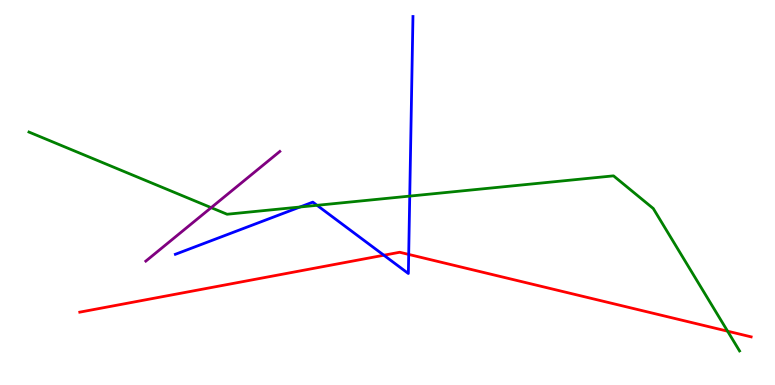[{'lines': ['blue', 'red'], 'intersections': [{'x': 4.95, 'y': 3.37}, {'x': 5.27, 'y': 3.39}]}, {'lines': ['green', 'red'], 'intersections': [{'x': 9.39, 'y': 1.4}]}, {'lines': ['purple', 'red'], 'intersections': []}, {'lines': ['blue', 'green'], 'intersections': [{'x': 3.87, 'y': 4.62}, {'x': 4.09, 'y': 4.67}, {'x': 5.29, 'y': 4.91}]}, {'lines': ['blue', 'purple'], 'intersections': []}, {'lines': ['green', 'purple'], 'intersections': [{'x': 2.72, 'y': 4.61}]}]